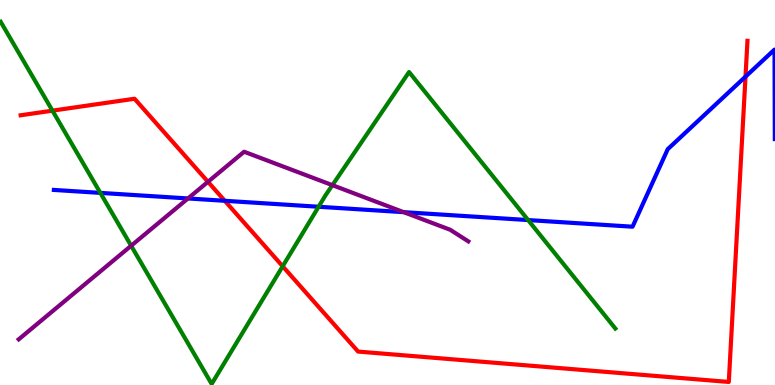[{'lines': ['blue', 'red'], 'intersections': [{'x': 2.9, 'y': 4.78}, {'x': 9.62, 'y': 8.01}]}, {'lines': ['green', 'red'], 'intersections': [{'x': 0.677, 'y': 7.13}, {'x': 3.65, 'y': 3.08}]}, {'lines': ['purple', 'red'], 'intersections': [{'x': 2.68, 'y': 5.28}]}, {'lines': ['blue', 'green'], 'intersections': [{'x': 1.29, 'y': 4.99}, {'x': 4.11, 'y': 4.63}, {'x': 6.81, 'y': 4.28}]}, {'lines': ['blue', 'purple'], 'intersections': [{'x': 2.43, 'y': 4.85}, {'x': 5.21, 'y': 4.49}]}, {'lines': ['green', 'purple'], 'intersections': [{'x': 1.69, 'y': 3.62}, {'x': 4.29, 'y': 5.19}]}]